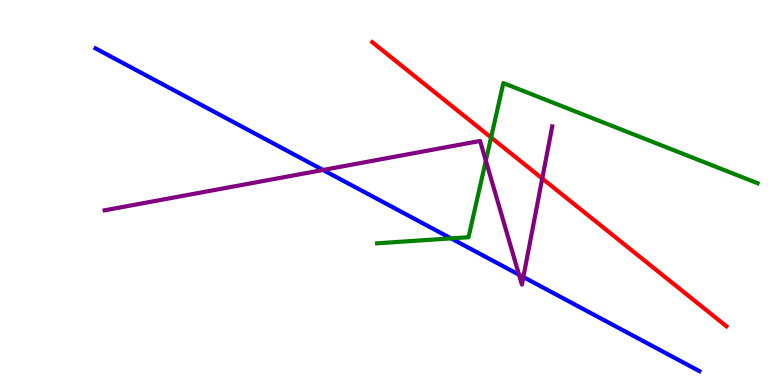[{'lines': ['blue', 'red'], 'intersections': []}, {'lines': ['green', 'red'], 'intersections': [{'x': 6.34, 'y': 6.43}]}, {'lines': ['purple', 'red'], 'intersections': [{'x': 7.0, 'y': 5.36}]}, {'lines': ['blue', 'green'], 'intersections': [{'x': 5.82, 'y': 3.81}]}, {'lines': ['blue', 'purple'], 'intersections': [{'x': 4.17, 'y': 5.59}, {'x': 6.7, 'y': 2.86}, {'x': 6.75, 'y': 2.8}]}, {'lines': ['green', 'purple'], 'intersections': [{'x': 6.27, 'y': 5.83}]}]